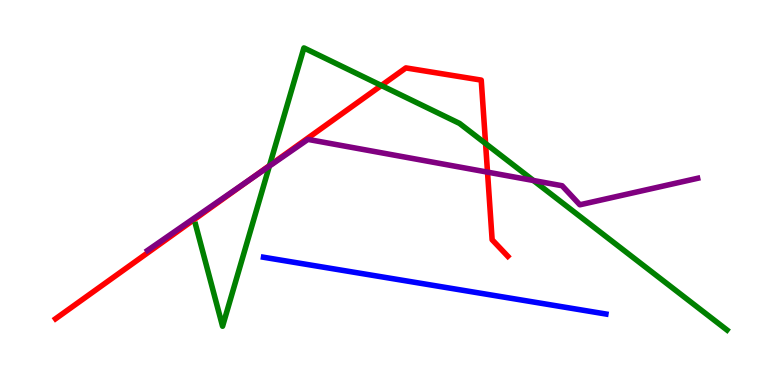[{'lines': ['blue', 'red'], 'intersections': []}, {'lines': ['green', 'red'], 'intersections': [{'x': 3.48, 'y': 5.7}, {'x': 4.92, 'y': 7.78}, {'x': 6.27, 'y': 6.27}]}, {'lines': ['purple', 'red'], 'intersections': [{'x': 3.24, 'y': 5.36}, {'x': 6.29, 'y': 5.53}]}, {'lines': ['blue', 'green'], 'intersections': []}, {'lines': ['blue', 'purple'], 'intersections': []}, {'lines': ['green', 'purple'], 'intersections': [{'x': 3.48, 'y': 5.69}, {'x': 6.88, 'y': 5.31}]}]